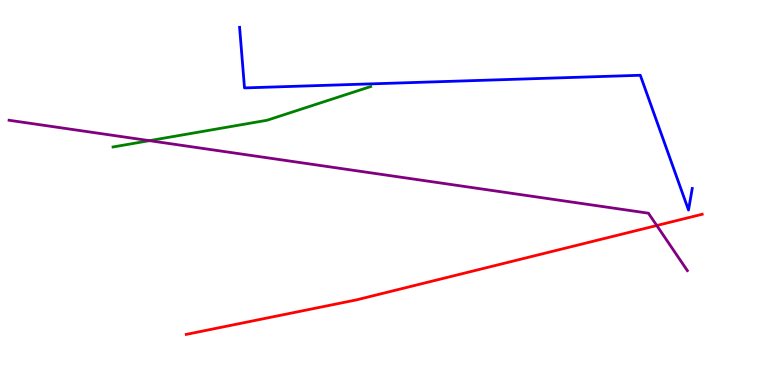[{'lines': ['blue', 'red'], 'intersections': []}, {'lines': ['green', 'red'], 'intersections': []}, {'lines': ['purple', 'red'], 'intersections': [{'x': 8.47, 'y': 4.14}]}, {'lines': ['blue', 'green'], 'intersections': []}, {'lines': ['blue', 'purple'], 'intersections': []}, {'lines': ['green', 'purple'], 'intersections': [{'x': 1.93, 'y': 6.35}]}]